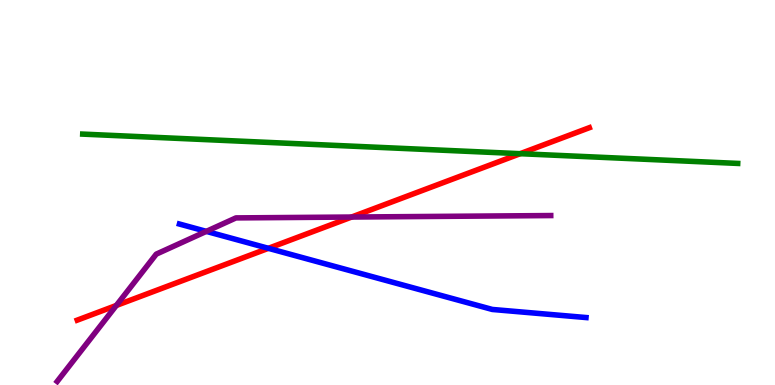[{'lines': ['blue', 'red'], 'intersections': [{'x': 3.46, 'y': 3.55}]}, {'lines': ['green', 'red'], 'intersections': [{'x': 6.71, 'y': 6.01}]}, {'lines': ['purple', 'red'], 'intersections': [{'x': 1.5, 'y': 2.07}, {'x': 4.54, 'y': 4.36}]}, {'lines': ['blue', 'green'], 'intersections': []}, {'lines': ['blue', 'purple'], 'intersections': [{'x': 2.66, 'y': 3.99}]}, {'lines': ['green', 'purple'], 'intersections': []}]